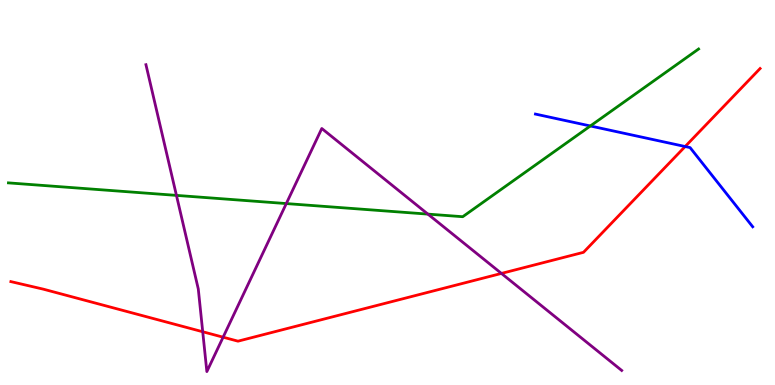[{'lines': ['blue', 'red'], 'intersections': [{'x': 8.84, 'y': 6.19}]}, {'lines': ['green', 'red'], 'intersections': []}, {'lines': ['purple', 'red'], 'intersections': [{'x': 2.62, 'y': 1.38}, {'x': 2.88, 'y': 1.24}, {'x': 6.47, 'y': 2.9}]}, {'lines': ['blue', 'green'], 'intersections': [{'x': 7.62, 'y': 6.73}]}, {'lines': ['blue', 'purple'], 'intersections': []}, {'lines': ['green', 'purple'], 'intersections': [{'x': 2.28, 'y': 4.93}, {'x': 3.69, 'y': 4.71}, {'x': 5.52, 'y': 4.44}]}]